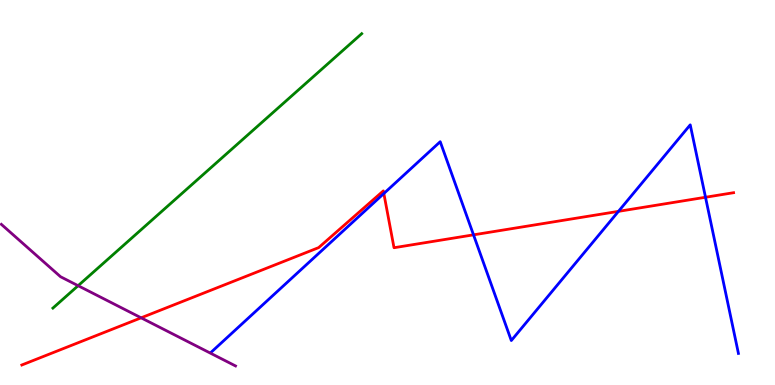[{'lines': ['blue', 'red'], 'intersections': [{'x': 4.95, 'y': 4.97}, {'x': 6.11, 'y': 3.9}, {'x': 7.98, 'y': 4.51}, {'x': 9.1, 'y': 4.88}]}, {'lines': ['green', 'red'], 'intersections': []}, {'lines': ['purple', 'red'], 'intersections': [{'x': 1.82, 'y': 1.74}]}, {'lines': ['blue', 'green'], 'intersections': []}, {'lines': ['blue', 'purple'], 'intersections': []}, {'lines': ['green', 'purple'], 'intersections': [{'x': 1.01, 'y': 2.58}]}]